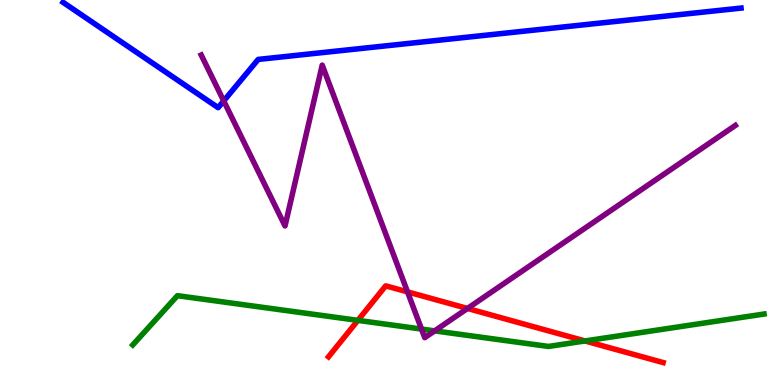[{'lines': ['blue', 'red'], 'intersections': []}, {'lines': ['green', 'red'], 'intersections': [{'x': 4.62, 'y': 1.68}, {'x': 7.55, 'y': 1.14}]}, {'lines': ['purple', 'red'], 'intersections': [{'x': 5.26, 'y': 2.42}, {'x': 6.03, 'y': 1.99}]}, {'lines': ['blue', 'green'], 'intersections': []}, {'lines': ['blue', 'purple'], 'intersections': [{'x': 2.89, 'y': 7.38}]}, {'lines': ['green', 'purple'], 'intersections': [{'x': 5.44, 'y': 1.45}, {'x': 5.61, 'y': 1.41}]}]